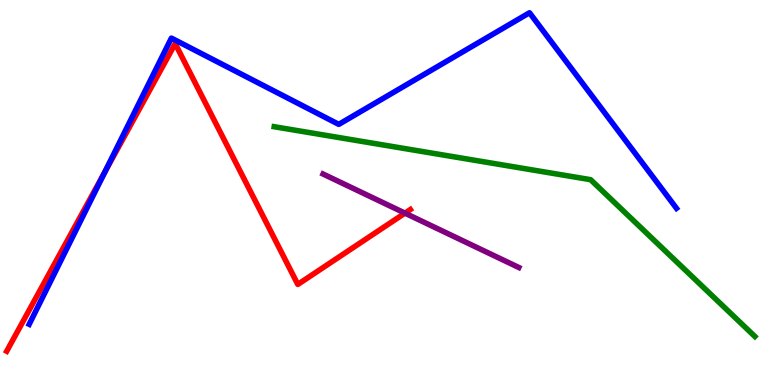[{'lines': ['blue', 'red'], 'intersections': [{'x': 1.35, 'y': 5.54}]}, {'lines': ['green', 'red'], 'intersections': []}, {'lines': ['purple', 'red'], 'intersections': [{'x': 5.23, 'y': 4.46}]}, {'lines': ['blue', 'green'], 'intersections': []}, {'lines': ['blue', 'purple'], 'intersections': []}, {'lines': ['green', 'purple'], 'intersections': []}]